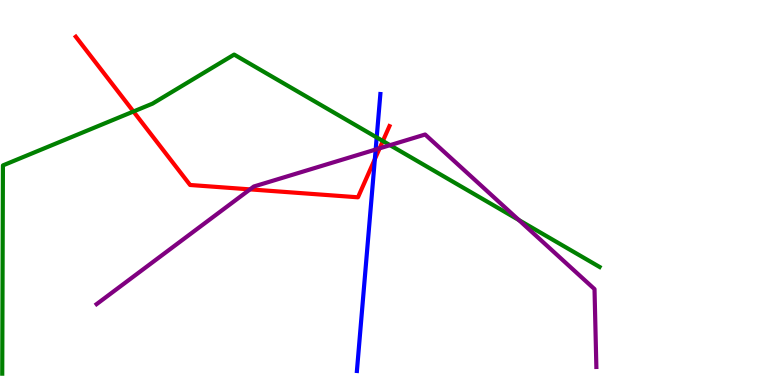[{'lines': ['blue', 'red'], 'intersections': [{'x': 4.84, 'y': 5.87}]}, {'lines': ['green', 'red'], 'intersections': [{'x': 1.72, 'y': 7.1}, {'x': 4.94, 'y': 6.34}]}, {'lines': ['purple', 'red'], 'intersections': [{'x': 3.23, 'y': 5.08}, {'x': 4.9, 'y': 6.15}]}, {'lines': ['blue', 'green'], 'intersections': [{'x': 4.86, 'y': 6.43}]}, {'lines': ['blue', 'purple'], 'intersections': [{'x': 4.85, 'y': 6.12}]}, {'lines': ['green', 'purple'], 'intersections': [{'x': 5.03, 'y': 6.23}, {'x': 6.69, 'y': 4.29}]}]